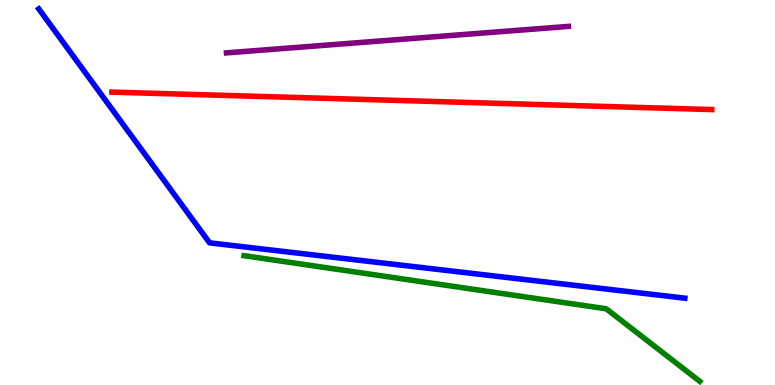[{'lines': ['blue', 'red'], 'intersections': []}, {'lines': ['green', 'red'], 'intersections': []}, {'lines': ['purple', 'red'], 'intersections': []}, {'lines': ['blue', 'green'], 'intersections': []}, {'lines': ['blue', 'purple'], 'intersections': []}, {'lines': ['green', 'purple'], 'intersections': []}]